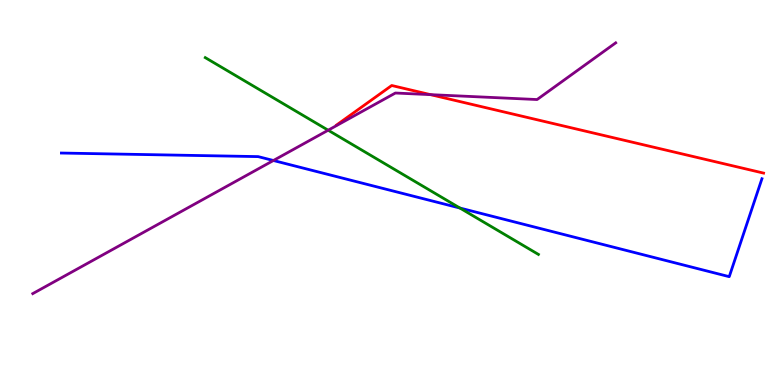[{'lines': ['blue', 'red'], 'intersections': []}, {'lines': ['green', 'red'], 'intersections': []}, {'lines': ['purple', 'red'], 'intersections': [{'x': 5.55, 'y': 7.54}]}, {'lines': ['blue', 'green'], 'intersections': [{'x': 5.93, 'y': 4.6}]}, {'lines': ['blue', 'purple'], 'intersections': [{'x': 3.53, 'y': 5.83}]}, {'lines': ['green', 'purple'], 'intersections': [{'x': 4.23, 'y': 6.62}]}]